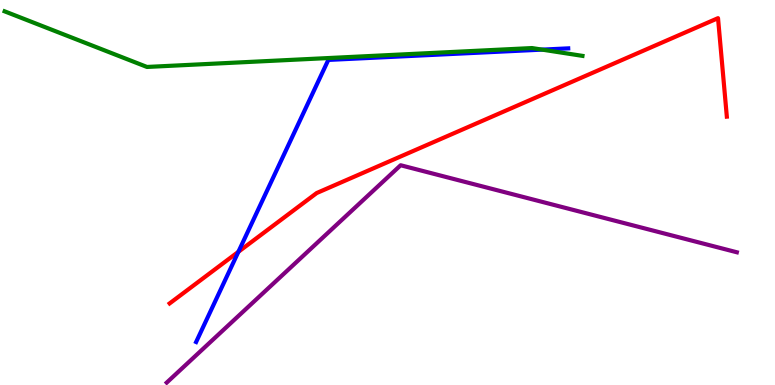[{'lines': ['blue', 'red'], 'intersections': [{'x': 3.08, 'y': 3.46}]}, {'lines': ['green', 'red'], 'intersections': []}, {'lines': ['purple', 'red'], 'intersections': []}, {'lines': ['blue', 'green'], 'intersections': [{'x': 7.0, 'y': 8.71}]}, {'lines': ['blue', 'purple'], 'intersections': []}, {'lines': ['green', 'purple'], 'intersections': []}]